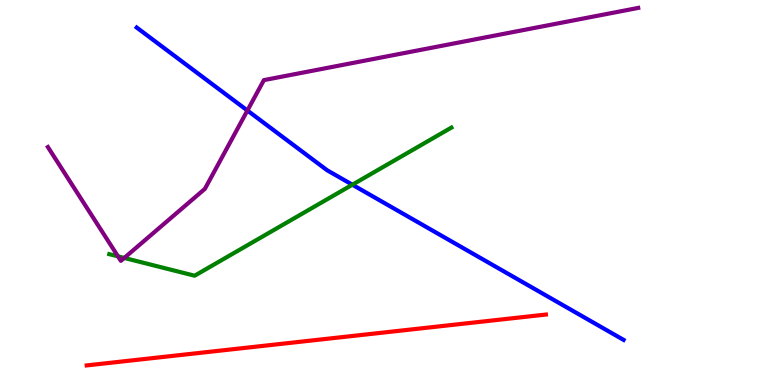[{'lines': ['blue', 'red'], 'intersections': []}, {'lines': ['green', 'red'], 'intersections': []}, {'lines': ['purple', 'red'], 'intersections': []}, {'lines': ['blue', 'green'], 'intersections': [{'x': 4.55, 'y': 5.2}]}, {'lines': ['blue', 'purple'], 'intersections': [{'x': 3.19, 'y': 7.13}]}, {'lines': ['green', 'purple'], 'intersections': [{'x': 1.52, 'y': 3.34}, {'x': 1.6, 'y': 3.3}]}]